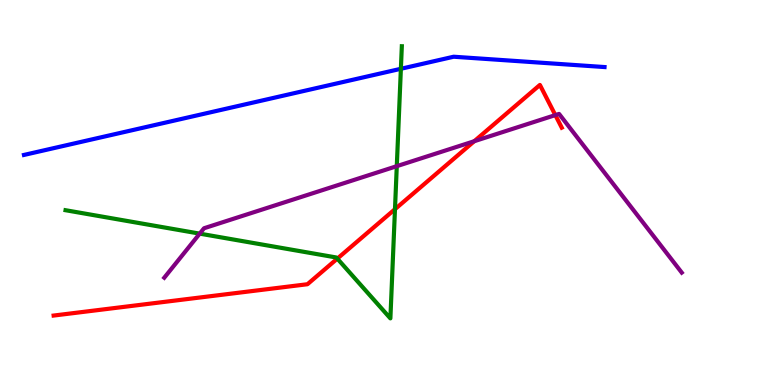[{'lines': ['blue', 'red'], 'intersections': []}, {'lines': ['green', 'red'], 'intersections': [{'x': 4.35, 'y': 3.28}, {'x': 5.1, 'y': 4.57}]}, {'lines': ['purple', 'red'], 'intersections': [{'x': 6.12, 'y': 6.33}, {'x': 7.17, 'y': 7.01}]}, {'lines': ['blue', 'green'], 'intersections': [{'x': 5.17, 'y': 8.21}]}, {'lines': ['blue', 'purple'], 'intersections': []}, {'lines': ['green', 'purple'], 'intersections': [{'x': 2.58, 'y': 3.93}, {'x': 5.12, 'y': 5.68}]}]